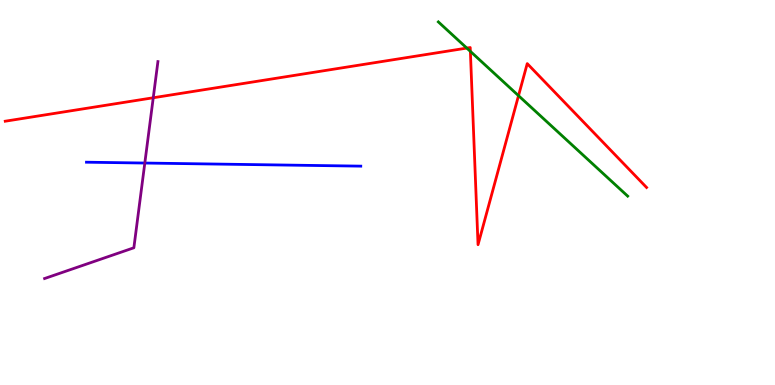[{'lines': ['blue', 'red'], 'intersections': []}, {'lines': ['green', 'red'], 'intersections': [{'x': 6.02, 'y': 8.75}, {'x': 6.07, 'y': 8.67}, {'x': 6.69, 'y': 7.51}]}, {'lines': ['purple', 'red'], 'intersections': [{'x': 1.98, 'y': 7.46}]}, {'lines': ['blue', 'green'], 'intersections': []}, {'lines': ['blue', 'purple'], 'intersections': [{'x': 1.87, 'y': 5.77}]}, {'lines': ['green', 'purple'], 'intersections': []}]